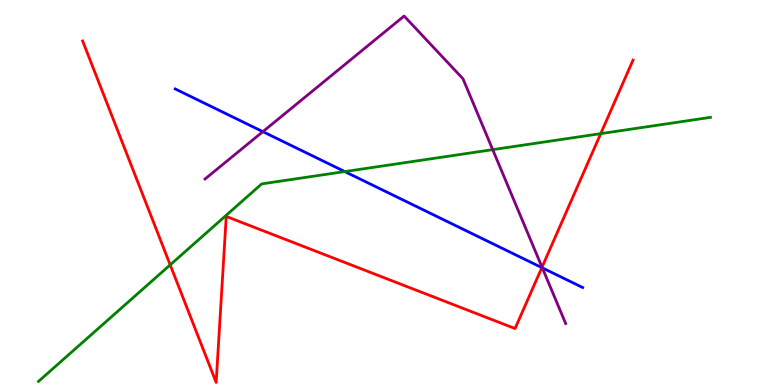[{'lines': ['blue', 'red'], 'intersections': [{'x': 6.99, 'y': 3.05}]}, {'lines': ['green', 'red'], 'intersections': [{'x': 2.2, 'y': 3.12}, {'x': 7.75, 'y': 6.53}]}, {'lines': ['purple', 'red'], 'intersections': [{'x': 6.99, 'y': 3.06}]}, {'lines': ['blue', 'green'], 'intersections': [{'x': 4.45, 'y': 5.54}]}, {'lines': ['blue', 'purple'], 'intersections': [{'x': 3.39, 'y': 6.58}, {'x': 7.0, 'y': 3.04}]}, {'lines': ['green', 'purple'], 'intersections': [{'x': 6.36, 'y': 6.11}]}]